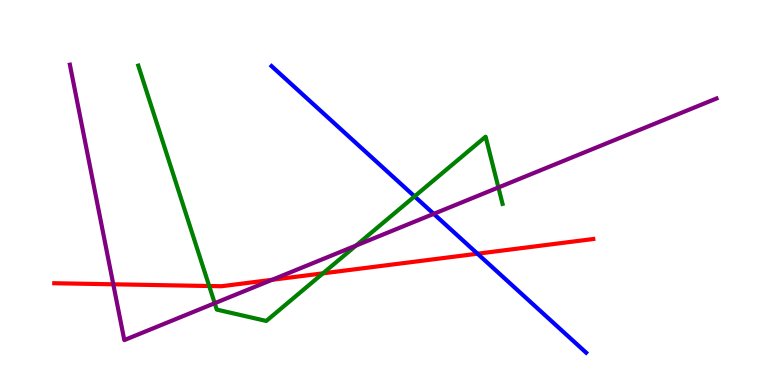[{'lines': ['blue', 'red'], 'intersections': [{'x': 6.16, 'y': 3.41}]}, {'lines': ['green', 'red'], 'intersections': [{'x': 2.7, 'y': 2.57}, {'x': 4.17, 'y': 2.9}]}, {'lines': ['purple', 'red'], 'intersections': [{'x': 1.46, 'y': 2.62}, {'x': 3.51, 'y': 2.73}]}, {'lines': ['blue', 'green'], 'intersections': [{'x': 5.35, 'y': 4.9}]}, {'lines': ['blue', 'purple'], 'intersections': [{'x': 5.6, 'y': 4.45}]}, {'lines': ['green', 'purple'], 'intersections': [{'x': 2.77, 'y': 2.12}, {'x': 4.59, 'y': 3.62}, {'x': 6.43, 'y': 5.13}]}]